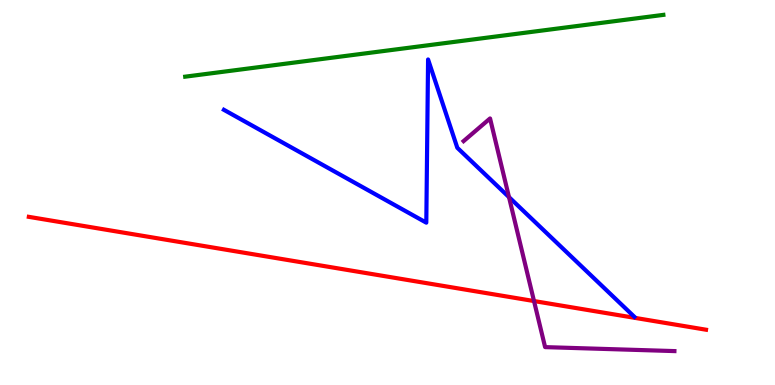[{'lines': ['blue', 'red'], 'intersections': []}, {'lines': ['green', 'red'], 'intersections': []}, {'lines': ['purple', 'red'], 'intersections': [{'x': 6.89, 'y': 2.18}]}, {'lines': ['blue', 'green'], 'intersections': []}, {'lines': ['blue', 'purple'], 'intersections': [{'x': 6.57, 'y': 4.88}]}, {'lines': ['green', 'purple'], 'intersections': []}]